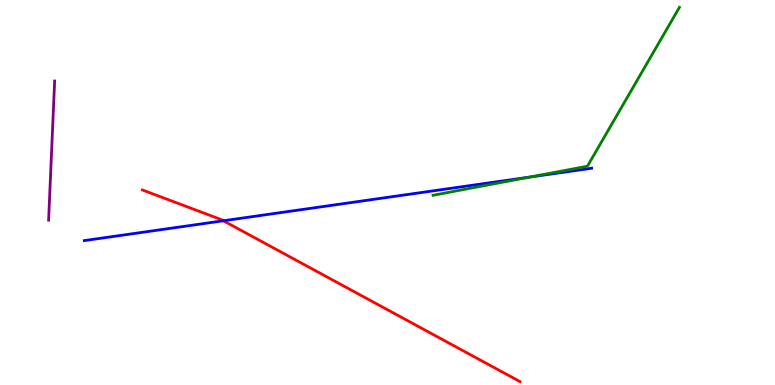[{'lines': ['blue', 'red'], 'intersections': [{'x': 2.88, 'y': 4.27}]}, {'lines': ['green', 'red'], 'intersections': []}, {'lines': ['purple', 'red'], 'intersections': []}, {'lines': ['blue', 'green'], 'intersections': [{'x': 6.84, 'y': 5.4}]}, {'lines': ['blue', 'purple'], 'intersections': []}, {'lines': ['green', 'purple'], 'intersections': []}]